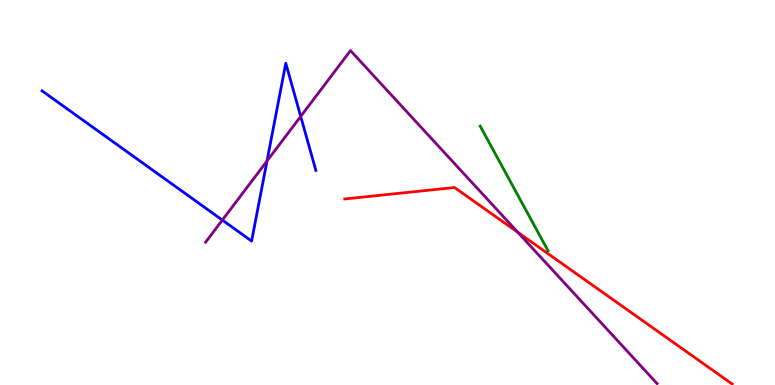[{'lines': ['blue', 'red'], 'intersections': []}, {'lines': ['green', 'red'], 'intersections': []}, {'lines': ['purple', 'red'], 'intersections': [{'x': 6.68, 'y': 3.97}]}, {'lines': ['blue', 'green'], 'intersections': []}, {'lines': ['blue', 'purple'], 'intersections': [{'x': 2.87, 'y': 4.28}, {'x': 3.45, 'y': 5.82}, {'x': 3.88, 'y': 6.98}]}, {'lines': ['green', 'purple'], 'intersections': []}]